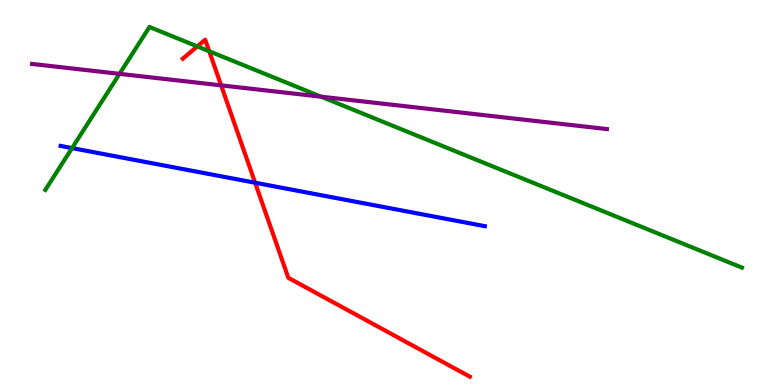[{'lines': ['blue', 'red'], 'intersections': [{'x': 3.29, 'y': 5.25}]}, {'lines': ['green', 'red'], 'intersections': [{'x': 2.55, 'y': 8.79}, {'x': 2.7, 'y': 8.67}]}, {'lines': ['purple', 'red'], 'intersections': [{'x': 2.85, 'y': 7.78}]}, {'lines': ['blue', 'green'], 'intersections': [{'x': 0.93, 'y': 6.15}]}, {'lines': ['blue', 'purple'], 'intersections': []}, {'lines': ['green', 'purple'], 'intersections': [{'x': 1.54, 'y': 8.08}, {'x': 4.14, 'y': 7.49}]}]